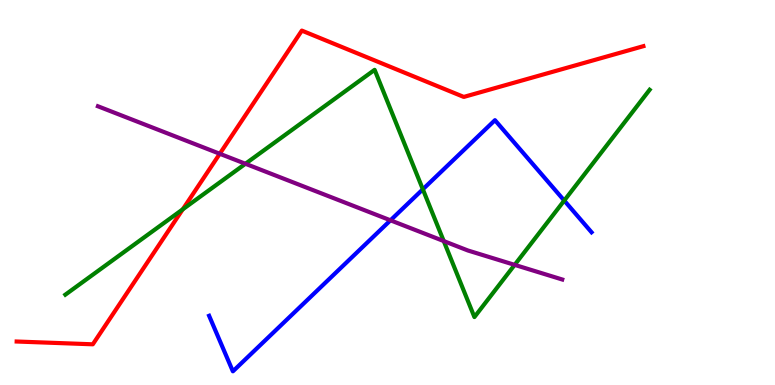[{'lines': ['blue', 'red'], 'intersections': []}, {'lines': ['green', 'red'], 'intersections': [{'x': 2.36, 'y': 4.56}]}, {'lines': ['purple', 'red'], 'intersections': [{'x': 2.84, 'y': 6.01}]}, {'lines': ['blue', 'green'], 'intersections': [{'x': 5.46, 'y': 5.08}, {'x': 7.28, 'y': 4.79}]}, {'lines': ['blue', 'purple'], 'intersections': [{'x': 5.04, 'y': 4.28}]}, {'lines': ['green', 'purple'], 'intersections': [{'x': 3.17, 'y': 5.75}, {'x': 5.73, 'y': 3.74}, {'x': 6.64, 'y': 3.12}]}]